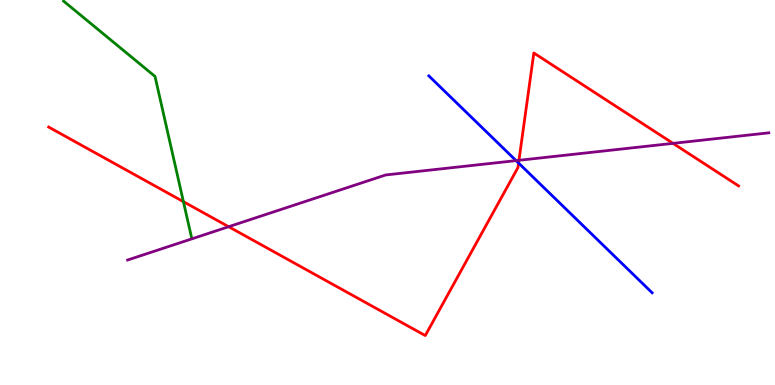[{'lines': ['blue', 'red'], 'intersections': [{'x': 6.69, 'y': 5.77}]}, {'lines': ['green', 'red'], 'intersections': [{'x': 2.37, 'y': 4.76}]}, {'lines': ['purple', 'red'], 'intersections': [{'x': 2.95, 'y': 4.11}, {'x': 6.7, 'y': 5.84}, {'x': 8.68, 'y': 6.28}]}, {'lines': ['blue', 'green'], 'intersections': []}, {'lines': ['blue', 'purple'], 'intersections': [{'x': 6.66, 'y': 5.83}]}, {'lines': ['green', 'purple'], 'intersections': []}]